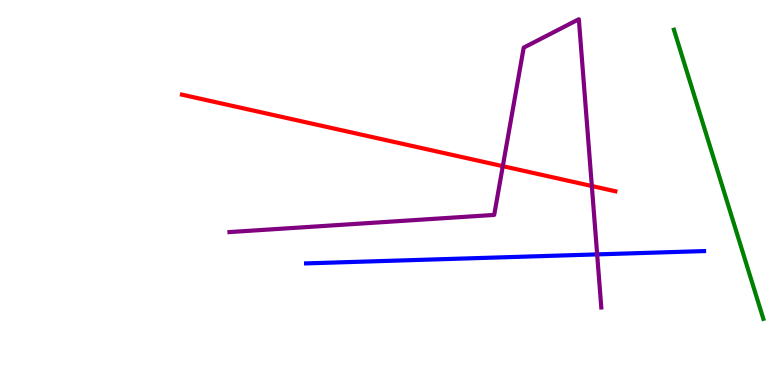[{'lines': ['blue', 'red'], 'intersections': []}, {'lines': ['green', 'red'], 'intersections': []}, {'lines': ['purple', 'red'], 'intersections': [{'x': 6.49, 'y': 5.68}, {'x': 7.64, 'y': 5.17}]}, {'lines': ['blue', 'green'], 'intersections': []}, {'lines': ['blue', 'purple'], 'intersections': [{'x': 7.71, 'y': 3.39}]}, {'lines': ['green', 'purple'], 'intersections': []}]